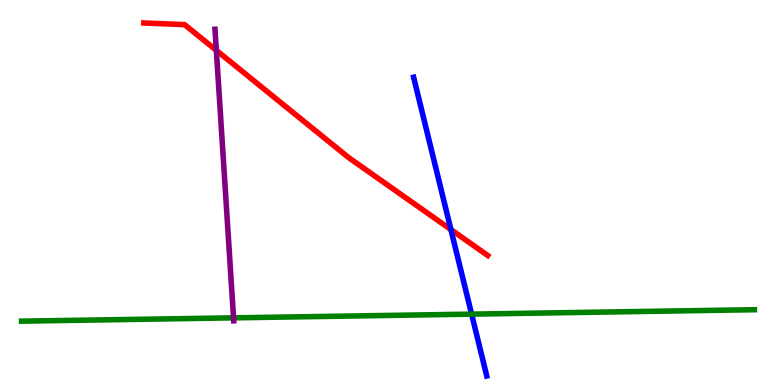[{'lines': ['blue', 'red'], 'intersections': [{'x': 5.82, 'y': 4.04}]}, {'lines': ['green', 'red'], 'intersections': []}, {'lines': ['purple', 'red'], 'intersections': [{'x': 2.79, 'y': 8.69}]}, {'lines': ['blue', 'green'], 'intersections': [{'x': 6.09, 'y': 1.84}]}, {'lines': ['blue', 'purple'], 'intersections': []}, {'lines': ['green', 'purple'], 'intersections': [{'x': 3.01, 'y': 1.74}]}]